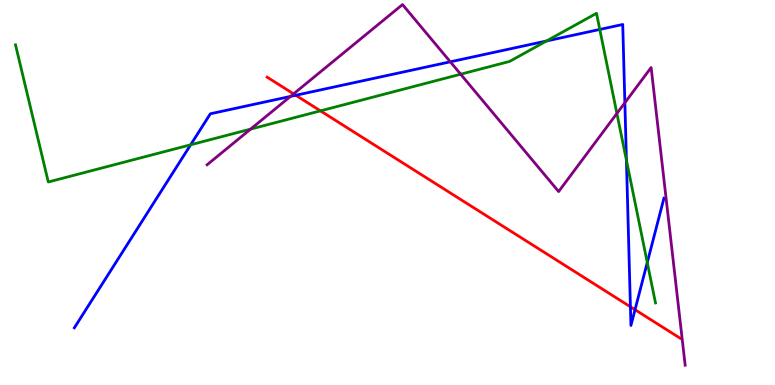[{'lines': ['blue', 'red'], 'intersections': [{'x': 3.82, 'y': 7.53}, {'x': 8.13, 'y': 2.03}, {'x': 8.19, 'y': 1.96}]}, {'lines': ['green', 'red'], 'intersections': [{'x': 4.13, 'y': 7.12}]}, {'lines': ['purple', 'red'], 'intersections': [{'x': 3.79, 'y': 7.56}]}, {'lines': ['blue', 'green'], 'intersections': [{'x': 2.46, 'y': 6.24}, {'x': 7.05, 'y': 8.94}, {'x': 7.74, 'y': 9.24}, {'x': 8.08, 'y': 5.84}, {'x': 8.35, 'y': 3.18}]}, {'lines': ['blue', 'purple'], 'intersections': [{'x': 3.75, 'y': 7.5}, {'x': 5.81, 'y': 8.39}, {'x': 8.06, 'y': 7.33}]}, {'lines': ['green', 'purple'], 'intersections': [{'x': 3.23, 'y': 6.65}, {'x': 5.94, 'y': 8.07}, {'x': 7.96, 'y': 7.05}]}]